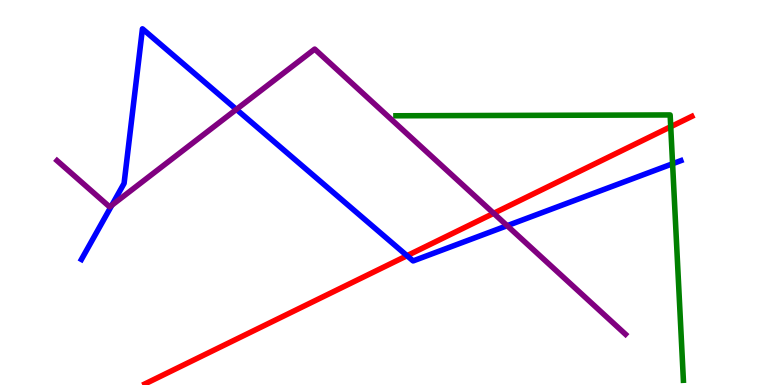[{'lines': ['blue', 'red'], 'intersections': [{'x': 5.25, 'y': 3.36}]}, {'lines': ['green', 'red'], 'intersections': [{'x': 8.65, 'y': 6.71}]}, {'lines': ['purple', 'red'], 'intersections': [{'x': 6.37, 'y': 4.46}]}, {'lines': ['blue', 'green'], 'intersections': [{'x': 8.68, 'y': 5.75}]}, {'lines': ['blue', 'purple'], 'intersections': [{'x': 1.44, 'y': 4.67}, {'x': 3.05, 'y': 7.16}, {'x': 6.54, 'y': 4.14}]}, {'lines': ['green', 'purple'], 'intersections': []}]